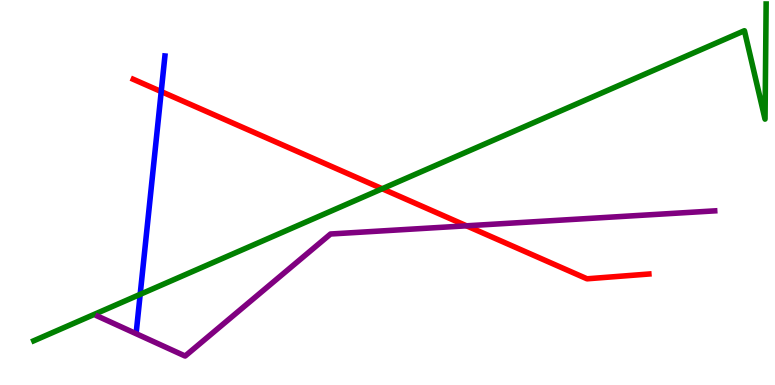[{'lines': ['blue', 'red'], 'intersections': [{'x': 2.08, 'y': 7.62}]}, {'lines': ['green', 'red'], 'intersections': [{'x': 4.93, 'y': 5.1}]}, {'lines': ['purple', 'red'], 'intersections': [{'x': 6.02, 'y': 4.13}]}, {'lines': ['blue', 'green'], 'intersections': [{'x': 1.81, 'y': 2.35}]}, {'lines': ['blue', 'purple'], 'intersections': []}, {'lines': ['green', 'purple'], 'intersections': []}]